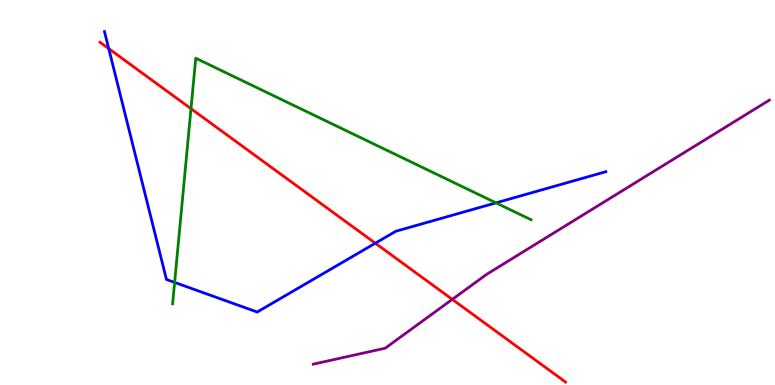[{'lines': ['blue', 'red'], 'intersections': [{'x': 1.4, 'y': 8.74}, {'x': 4.84, 'y': 3.68}]}, {'lines': ['green', 'red'], 'intersections': [{'x': 2.46, 'y': 7.18}]}, {'lines': ['purple', 'red'], 'intersections': [{'x': 5.84, 'y': 2.22}]}, {'lines': ['blue', 'green'], 'intersections': [{'x': 2.25, 'y': 2.66}, {'x': 6.4, 'y': 4.73}]}, {'lines': ['blue', 'purple'], 'intersections': []}, {'lines': ['green', 'purple'], 'intersections': []}]